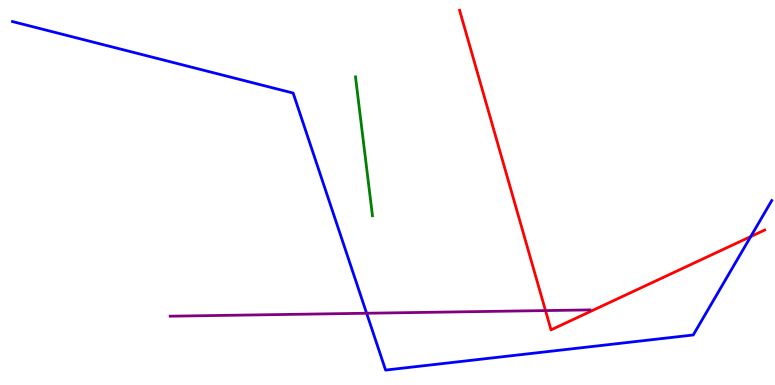[{'lines': ['blue', 'red'], 'intersections': [{'x': 9.69, 'y': 3.86}]}, {'lines': ['green', 'red'], 'intersections': []}, {'lines': ['purple', 'red'], 'intersections': [{'x': 7.04, 'y': 1.93}]}, {'lines': ['blue', 'green'], 'intersections': []}, {'lines': ['blue', 'purple'], 'intersections': [{'x': 4.73, 'y': 1.86}]}, {'lines': ['green', 'purple'], 'intersections': []}]